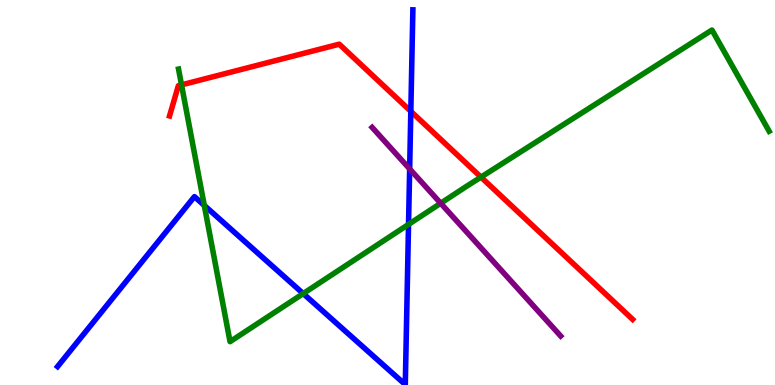[{'lines': ['blue', 'red'], 'intersections': [{'x': 5.3, 'y': 7.11}]}, {'lines': ['green', 'red'], 'intersections': [{'x': 2.34, 'y': 7.8}, {'x': 6.21, 'y': 5.4}]}, {'lines': ['purple', 'red'], 'intersections': []}, {'lines': ['blue', 'green'], 'intersections': [{'x': 2.64, 'y': 4.66}, {'x': 3.91, 'y': 2.37}, {'x': 5.27, 'y': 4.17}]}, {'lines': ['blue', 'purple'], 'intersections': [{'x': 5.29, 'y': 5.61}]}, {'lines': ['green', 'purple'], 'intersections': [{'x': 5.69, 'y': 4.72}]}]